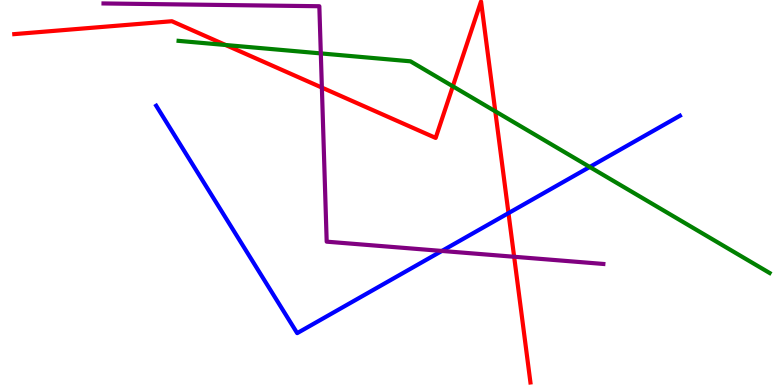[{'lines': ['blue', 'red'], 'intersections': [{'x': 6.56, 'y': 4.46}]}, {'lines': ['green', 'red'], 'intersections': [{'x': 2.91, 'y': 8.83}, {'x': 5.84, 'y': 7.76}, {'x': 6.39, 'y': 7.11}]}, {'lines': ['purple', 'red'], 'intersections': [{'x': 4.15, 'y': 7.73}, {'x': 6.63, 'y': 3.33}]}, {'lines': ['blue', 'green'], 'intersections': [{'x': 7.61, 'y': 5.66}]}, {'lines': ['blue', 'purple'], 'intersections': [{'x': 5.7, 'y': 3.48}]}, {'lines': ['green', 'purple'], 'intersections': [{'x': 4.14, 'y': 8.61}]}]